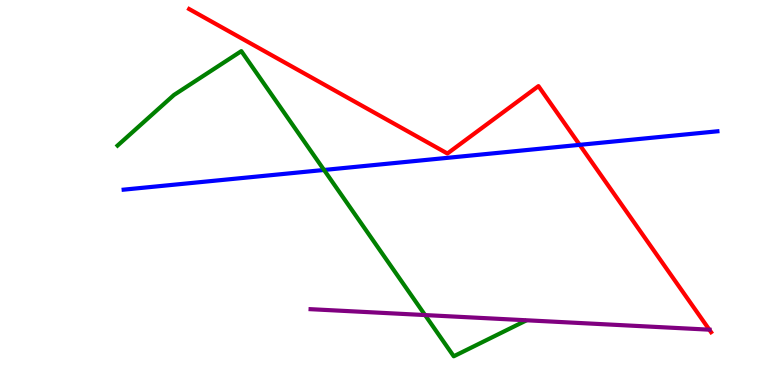[{'lines': ['blue', 'red'], 'intersections': [{'x': 7.48, 'y': 6.24}]}, {'lines': ['green', 'red'], 'intersections': []}, {'lines': ['purple', 'red'], 'intersections': [{'x': 9.15, 'y': 1.44}]}, {'lines': ['blue', 'green'], 'intersections': [{'x': 4.18, 'y': 5.59}]}, {'lines': ['blue', 'purple'], 'intersections': []}, {'lines': ['green', 'purple'], 'intersections': [{'x': 5.48, 'y': 1.82}]}]